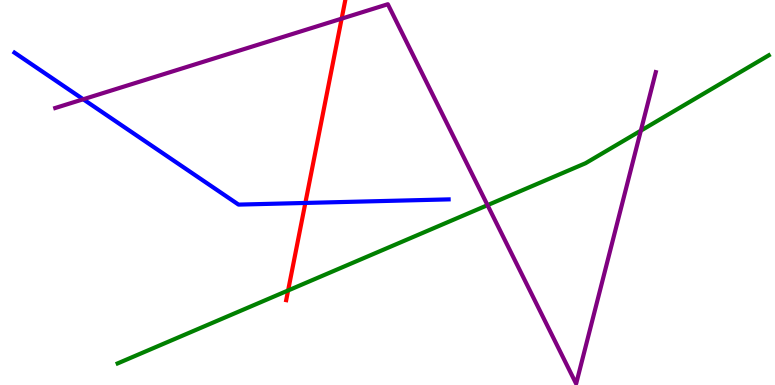[{'lines': ['blue', 'red'], 'intersections': [{'x': 3.94, 'y': 4.73}]}, {'lines': ['green', 'red'], 'intersections': [{'x': 3.72, 'y': 2.46}]}, {'lines': ['purple', 'red'], 'intersections': [{'x': 4.41, 'y': 9.52}]}, {'lines': ['blue', 'green'], 'intersections': []}, {'lines': ['blue', 'purple'], 'intersections': [{'x': 1.07, 'y': 7.42}]}, {'lines': ['green', 'purple'], 'intersections': [{'x': 6.29, 'y': 4.67}, {'x': 8.27, 'y': 6.61}]}]